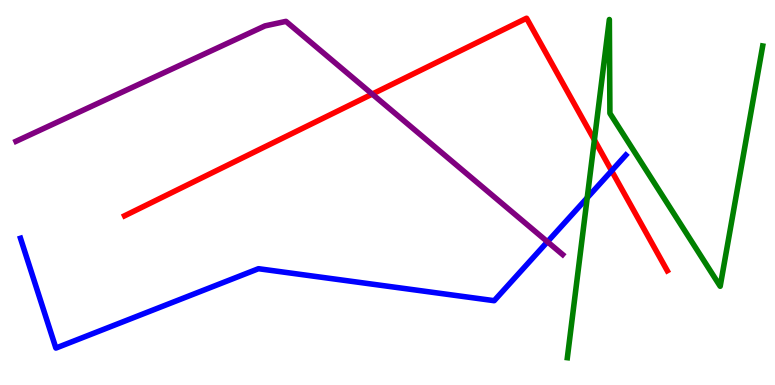[{'lines': ['blue', 'red'], 'intersections': [{'x': 7.89, 'y': 5.56}]}, {'lines': ['green', 'red'], 'intersections': [{'x': 7.67, 'y': 6.37}]}, {'lines': ['purple', 'red'], 'intersections': [{'x': 4.8, 'y': 7.56}]}, {'lines': ['blue', 'green'], 'intersections': [{'x': 7.58, 'y': 4.86}]}, {'lines': ['blue', 'purple'], 'intersections': [{'x': 7.06, 'y': 3.72}]}, {'lines': ['green', 'purple'], 'intersections': []}]